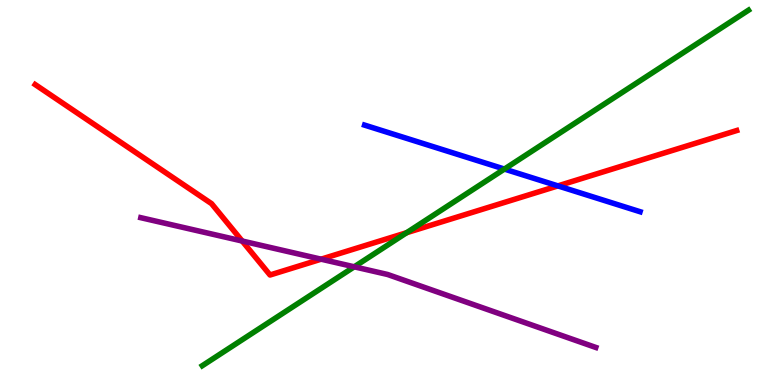[{'lines': ['blue', 'red'], 'intersections': [{'x': 7.2, 'y': 5.17}]}, {'lines': ['green', 'red'], 'intersections': [{'x': 5.25, 'y': 3.96}]}, {'lines': ['purple', 'red'], 'intersections': [{'x': 3.13, 'y': 3.74}, {'x': 4.14, 'y': 3.27}]}, {'lines': ['blue', 'green'], 'intersections': [{'x': 6.51, 'y': 5.61}]}, {'lines': ['blue', 'purple'], 'intersections': []}, {'lines': ['green', 'purple'], 'intersections': [{'x': 4.57, 'y': 3.07}]}]